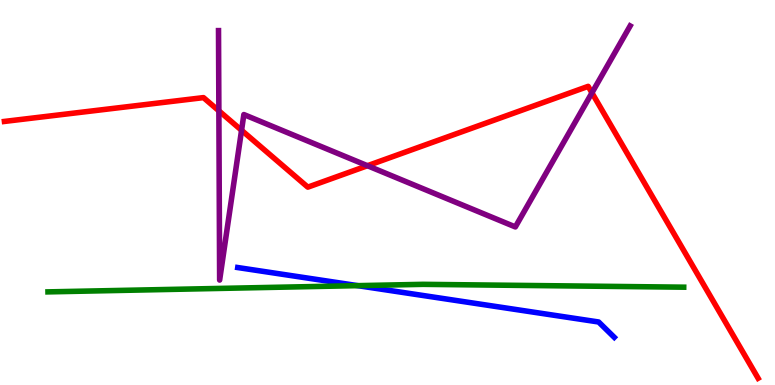[{'lines': ['blue', 'red'], 'intersections': []}, {'lines': ['green', 'red'], 'intersections': []}, {'lines': ['purple', 'red'], 'intersections': [{'x': 2.82, 'y': 7.12}, {'x': 3.12, 'y': 6.62}, {'x': 4.74, 'y': 5.7}, {'x': 7.64, 'y': 7.59}]}, {'lines': ['blue', 'green'], 'intersections': [{'x': 4.62, 'y': 2.58}]}, {'lines': ['blue', 'purple'], 'intersections': []}, {'lines': ['green', 'purple'], 'intersections': []}]